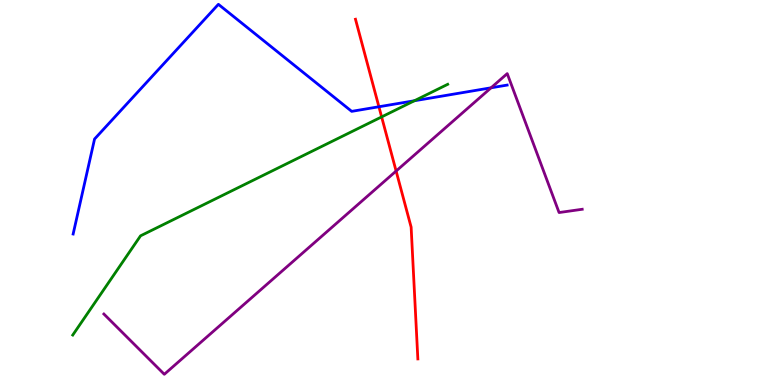[{'lines': ['blue', 'red'], 'intersections': [{'x': 4.89, 'y': 7.23}]}, {'lines': ['green', 'red'], 'intersections': [{'x': 4.92, 'y': 6.96}]}, {'lines': ['purple', 'red'], 'intersections': [{'x': 5.11, 'y': 5.56}]}, {'lines': ['blue', 'green'], 'intersections': [{'x': 5.35, 'y': 7.38}]}, {'lines': ['blue', 'purple'], 'intersections': [{'x': 6.34, 'y': 7.72}]}, {'lines': ['green', 'purple'], 'intersections': []}]